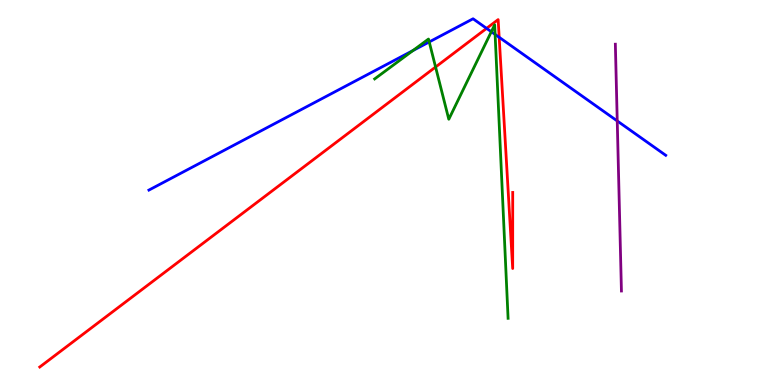[{'lines': ['blue', 'red'], 'intersections': [{'x': 6.28, 'y': 9.26}, {'x': 6.44, 'y': 9.03}]}, {'lines': ['green', 'red'], 'intersections': [{'x': 5.62, 'y': 8.26}]}, {'lines': ['purple', 'red'], 'intersections': []}, {'lines': ['blue', 'green'], 'intersections': [{'x': 5.33, 'y': 8.69}, {'x': 5.54, 'y': 8.91}, {'x': 6.34, 'y': 9.18}, {'x': 6.39, 'y': 9.11}]}, {'lines': ['blue', 'purple'], 'intersections': [{'x': 7.96, 'y': 6.86}]}, {'lines': ['green', 'purple'], 'intersections': []}]